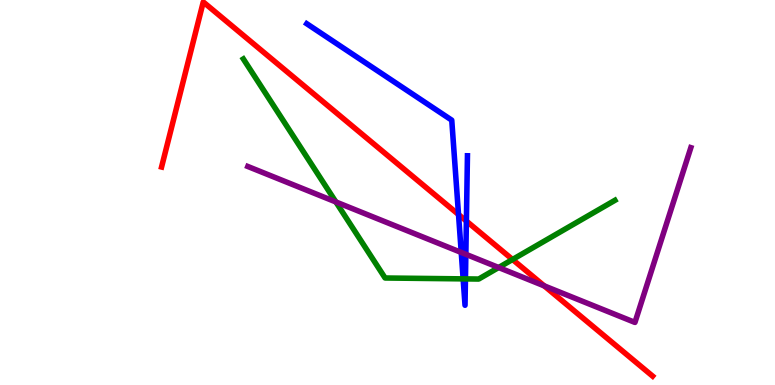[{'lines': ['blue', 'red'], 'intersections': [{'x': 5.92, 'y': 4.43}, {'x': 6.02, 'y': 4.26}]}, {'lines': ['green', 'red'], 'intersections': [{'x': 6.61, 'y': 3.26}]}, {'lines': ['purple', 'red'], 'intersections': [{'x': 7.02, 'y': 2.57}]}, {'lines': ['blue', 'green'], 'intersections': [{'x': 5.98, 'y': 2.76}, {'x': 6.01, 'y': 2.76}]}, {'lines': ['blue', 'purple'], 'intersections': [{'x': 5.95, 'y': 3.44}, {'x': 6.01, 'y': 3.39}]}, {'lines': ['green', 'purple'], 'intersections': [{'x': 4.33, 'y': 4.75}, {'x': 6.43, 'y': 3.05}]}]